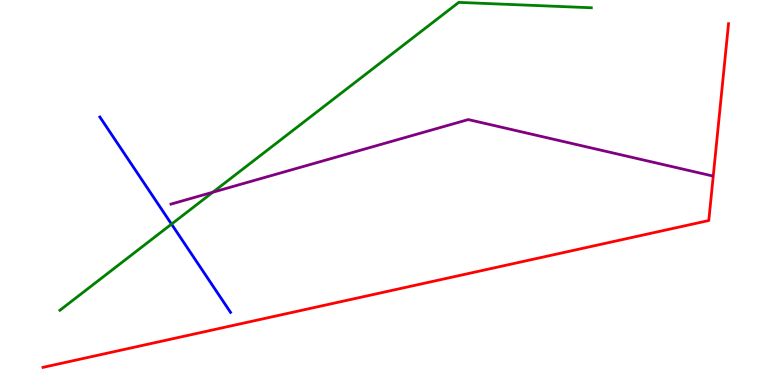[{'lines': ['blue', 'red'], 'intersections': []}, {'lines': ['green', 'red'], 'intersections': []}, {'lines': ['purple', 'red'], 'intersections': []}, {'lines': ['blue', 'green'], 'intersections': [{'x': 2.21, 'y': 4.18}]}, {'lines': ['blue', 'purple'], 'intersections': []}, {'lines': ['green', 'purple'], 'intersections': [{'x': 2.75, 'y': 5.01}]}]